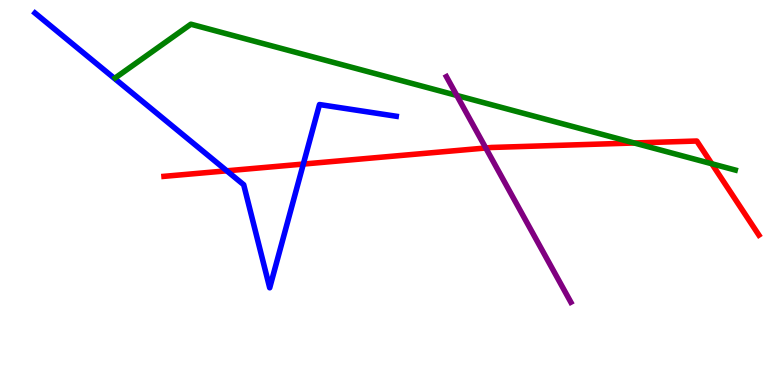[{'lines': ['blue', 'red'], 'intersections': [{'x': 2.93, 'y': 5.56}, {'x': 3.91, 'y': 5.74}]}, {'lines': ['green', 'red'], 'intersections': [{'x': 8.18, 'y': 6.29}, {'x': 9.18, 'y': 5.75}]}, {'lines': ['purple', 'red'], 'intersections': [{'x': 6.27, 'y': 6.16}]}, {'lines': ['blue', 'green'], 'intersections': []}, {'lines': ['blue', 'purple'], 'intersections': []}, {'lines': ['green', 'purple'], 'intersections': [{'x': 5.89, 'y': 7.52}]}]